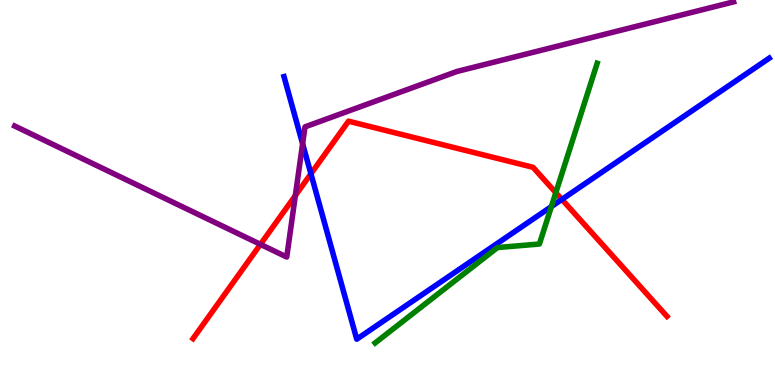[{'lines': ['blue', 'red'], 'intersections': [{'x': 4.01, 'y': 5.49}, {'x': 7.25, 'y': 4.82}]}, {'lines': ['green', 'red'], 'intersections': [{'x': 7.17, 'y': 5.0}]}, {'lines': ['purple', 'red'], 'intersections': [{'x': 3.36, 'y': 3.65}, {'x': 3.81, 'y': 4.92}]}, {'lines': ['blue', 'green'], 'intersections': [{'x': 7.11, 'y': 4.63}]}, {'lines': ['blue', 'purple'], 'intersections': [{'x': 3.9, 'y': 6.27}]}, {'lines': ['green', 'purple'], 'intersections': []}]